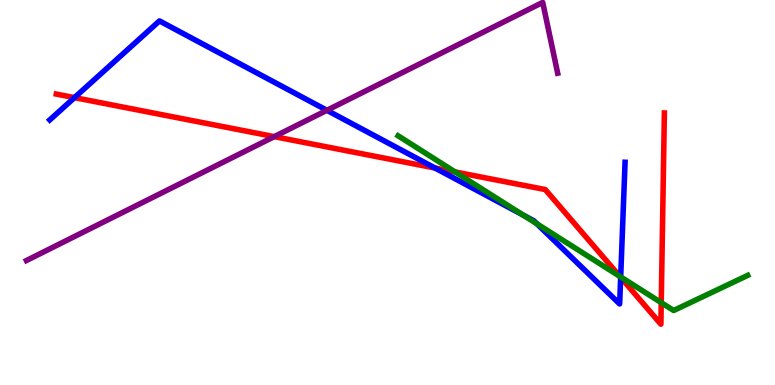[{'lines': ['blue', 'red'], 'intersections': [{'x': 0.961, 'y': 7.46}, {'x': 5.61, 'y': 5.64}, {'x': 8.01, 'y': 2.8}]}, {'lines': ['green', 'red'], 'intersections': [{'x': 5.87, 'y': 5.53}, {'x': 8.0, 'y': 2.82}, {'x': 8.53, 'y': 2.14}]}, {'lines': ['purple', 'red'], 'intersections': [{'x': 3.54, 'y': 6.45}]}, {'lines': ['blue', 'green'], 'intersections': [{'x': 6.75, 'y': 4.42}, {'x': 6.93, 'y': 4.19}, {'x': 8.01, 'y': 2.81}]}, {'lines': ['blue', 'purple'], 'intersections': [{'x': 4.22, 'y': 7.13}]}, {'lines': ['green', 'purple'], 'intersections': []}]